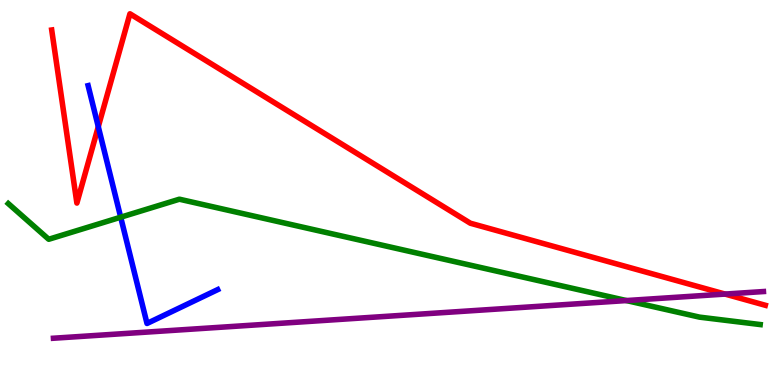[{'lines': ['blue', 'red'], 'intersections': [{'x': 1.27, 'y': 6.71}]}, {'lines': ['green', 'red'], 'intersections': []}, {'lines': ['purple', 'red'], 'intersections': [{'x': 9.36, 'y': 2.36}]}, {'lines': ['blue', 'green'], 'intersections': [{'x': 1.56, 'y': 4.36}]}, {'lines': ['blue', 'purple'], 'intersections': []}, {'lines': ['green', 'purple'], 'intersections': [{'x': 8.08, 'y': 2.19}]}]